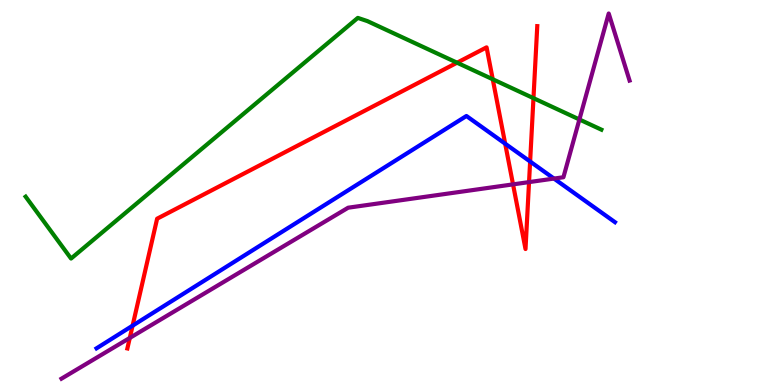[{'lines': ['blue', 'red'], 'intersections': [{'x': 1.71, 'y': 1.54}, {'x': 6.52, 'y': 6.27}, {'x': 6.84, 'y': 5.8}]}, {'lines': ['green', 'red'], 'intersections': [{'x': 5.9, 'y': 8.37}, {'x': 6.36, 'y': 7.94}, {'x': 6.88, 'y': 7.45}]}, {'lines': ['purple', 'red'], 'intersections': [{'x': 1.67, 'y': 1.22}, {'x': 6.62, 'y': 5.21}, {'x': 6.83, 'y': 5.27}]}, {'lines': ['blue', 'green'], 'intersections': []}, {'lines': ['blue', 'purple'], 'intersections': [{'x': 7.15, 'y': 5.36}]}, {'lines': ['green', 'purple'], 'intersections': [{'x': 7.48, 'y': 6.9}]}]